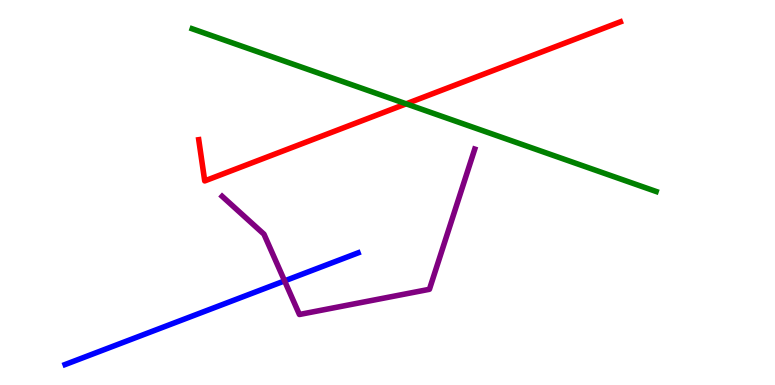[{'lines': ['blue', 'red'], 'intersections': []}, {'lines': ['green', 'red'], 'intersections': [{'x': 5.24, 'y': 7.3}]}, {'lines': ['purple', 'red'], 'intersections': []}, {'lines': ['blue', 'green'], 'intersections': []}, {'lines': ['blue', 'purple'], 'intersections': [{'x': 3.67, 'y': 2.7}]}, {'lines': ['green', 'purple'], 'intersections': []}]